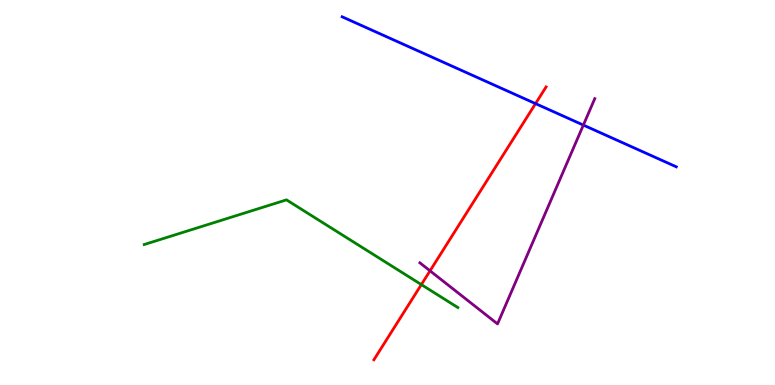[{'lines': ['blue', 'red'], 'intersections': [{'x': 6.91, 'y': 7.31}]}, {'lines': ['green', 'red'], 'intersections': [{'x': 5.44, 'y': 2.61}]}, {'lines': ['purple', 'red'], 'intersections': [{'x': 5.55, 'y': 2.97}]}, {'lines': ['blue', 'green'], 'intersections': []}, {'lines': ['blue', 'purple'], 'intersections': [{'x': 7.53, 'y': 6.75}]}, {'lines': ['green', 'purple'], 'intersections': []}]